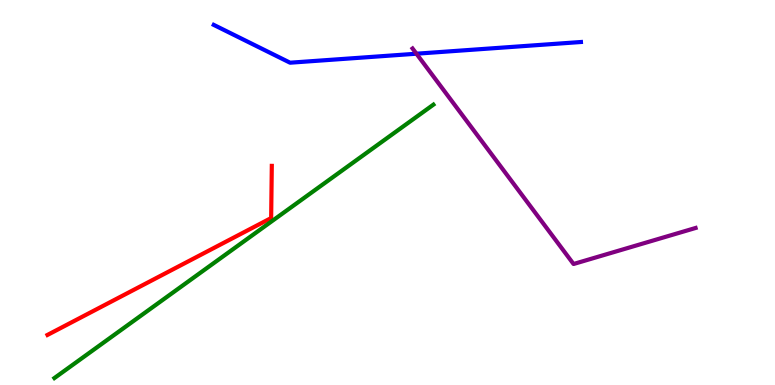[{'lines': ['blue', 'red'], 'intersections': []}, {'lines': ['green', 'red'], 'intersections': []}, {'lines': ['purple', 'red'], 'intersections': []}, {'lines': ['blue', 'green'], 'intersections': []}, {'lines': ['blue', 'purple'], 'intersections': [{'x': 5.37, 'y': 8.6}]}, {'lines': ['green', 'purple'], 'intersections': []}]